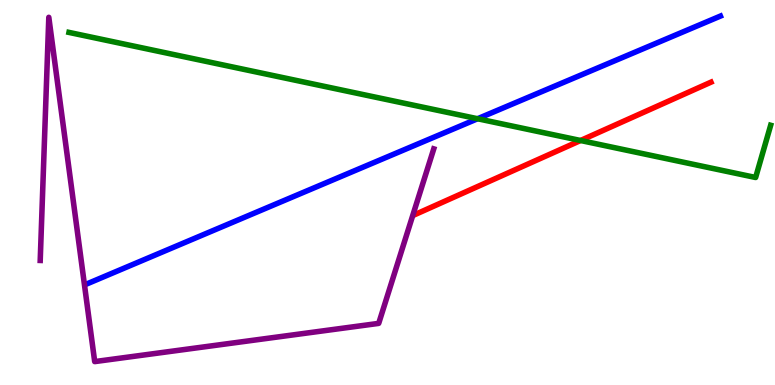[{'lines': ['blue', 'red'], 'intersections': []}, {'lines': ['green', 'red'], 'intersections': [{'x': 7.49, 'y': 6.35}]}, {'lines': ['purple', 'red'], 'intersections': []}, {'lines': ['blue', 'green'], 'intersections': [{'x': 6.16, 'y': 6.92}]}, {'lines': ['blue', 'purple'], 'intersections': []}, {'lines': ['green', 'purple'], 'intersections': []}]